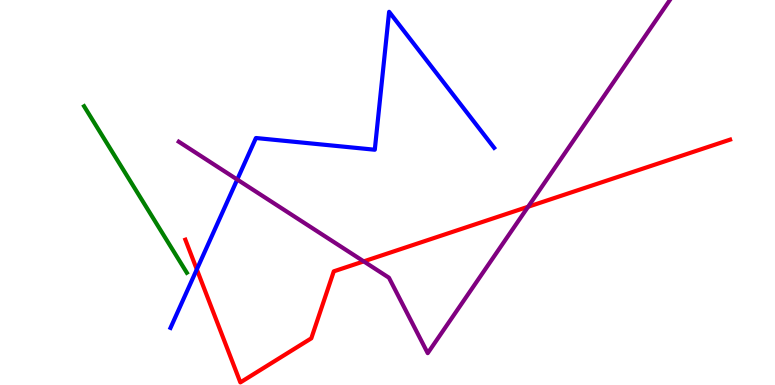[{'lines': ['blue', 'red'], 'intersections': [{'x': 2.54, 'y': 3.0}]}, {'lines': ['green', 'red'], 'intersections': []}, {'lines': ['purple', 'red'], 'intersections': [{'x': 4.69, 'y': 3.21}, {'x': 6.81, 'y': 4.63}]}, {'lines': ['blue', 'green'], 'intersections': []}, {'lines': ['blue', 'purple'], 'intersections': [{'x': 3.06, 'y': 5.34}]}, {'lines': ['green', 'purple'], 'intersections': []}]